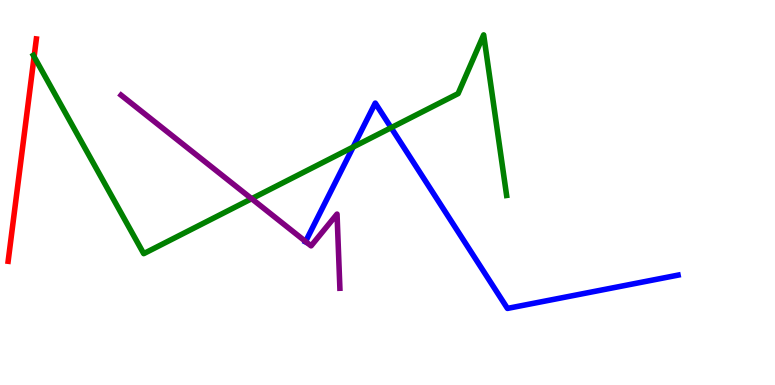[{'lines': ['blue', 'red'], 'intersections': []}, {'lines': ['green', 'red'], 'intersections': [{'x': 0.44, 'y': 8.53}]}, {'lines': ['purple', 'red'], 'intersections': []}, {'lines': ['blue', 'green'], 'intersections': [{'x': 4.56, 'y': 6.18}, {'x': 5.05, 'y': 6.68}]}, {'lines': ['blue', 'purple'], 'intersections': [{'x': 3.94, 'y': 3.73}]}, {'lines': ['green', 'purple'], 'intersections': [{'x': 3.25, 'y': 4.84}]}]